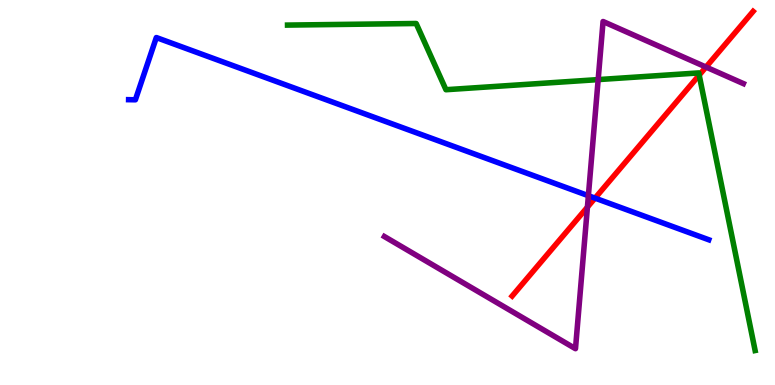[{'lines': ['blue', 'red'], 'intersections': [{'x': 7.68, 'y': 4.85}]}, {'lines': ['green', 'red'], 'intersections': [{'x': 9.02, 'y': 8.05}]}, {'lines': ['purple', 'red'], 'intersections': [{'x': 7.58, 'y': 4.62}, {'x': 9.11, 'y': 8.26}]}, {'lines': ['blue', 'green'], 'intersections': []}, {'lines': ['blue', 'purple'], 'intersections': [{'x': 7.59, 'y': 4.92}]}, {'lines': ['green', 'purple'], 'intersections': [{'x': 7.72, 'y': 7.93}]}]